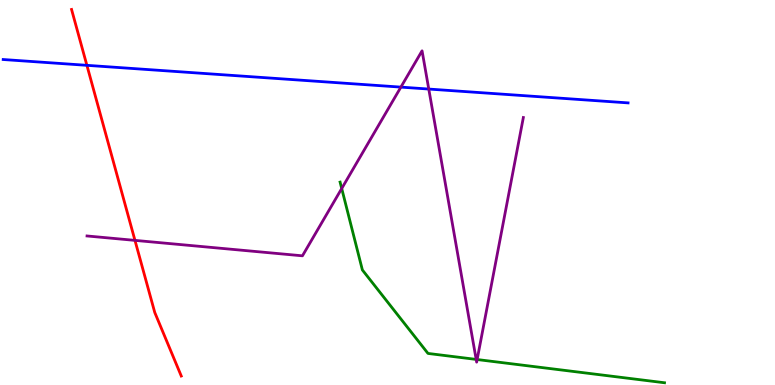[{'lines': ['blue', 'red'], 'intersections': [{'x': 1.12, 'y': 8.3}]}, {'lines': ['green', 'red'], 'intersections': []}, {'lines': ['purple', 'red'], 'intersections': [{'x': 1.74, 'y': 3.76}]}, {'lines': ['blue', 'green'], 'intersections': []}, {'lines': ['blue', 'purple'], 'intersections': [{'x': 5.17, 'y': 7.74}, {'x': 5.53, 'y': 7.69}]}, {'lines': ['green', 'purple'], 'intersections': [{'x': 4.41, 'y': 5.1}, {'x': 6.14, 'y': 0.665}, {'x': 6.16, 'y': 0.662}]}]